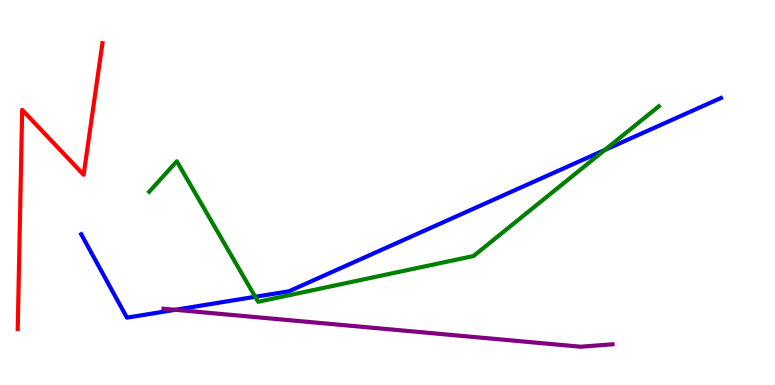[{'lines': ['blue', 'red'], 'intersections': []}, {'lines': ['green', 'red'], 'intersections': []}, {'lines': ['purple', 'red'], 'intersections': []}, {'lines': ['blue', 'green'], 'intersections': [{'x': 3.29, 'y': 2.29}, {'x': 7.8, 'y': 6.1}]}, {'lines': ['blue', 'purple'], 'intersections': [{'x': 2.26, 'y': 1.95}]}, {'lines': ['green', 'purple'], 'intersections': []}]